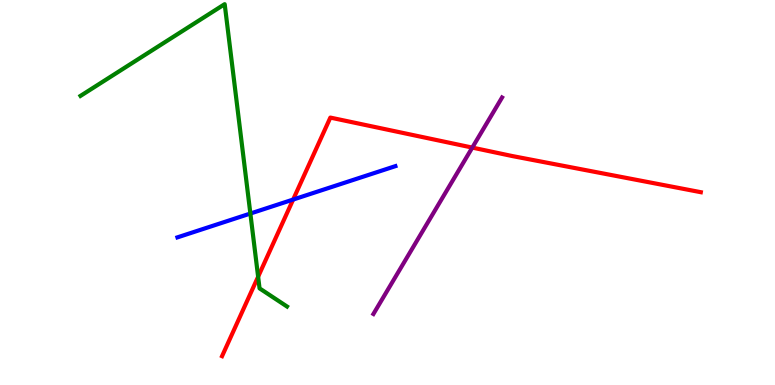[{'lines': ['blue', 'red'], 'intersections': [{'x': 3.78, 'y': 4.82}]}, {'lines': ['green', 'red'], 'intersections': [{'x': 3.33, 'y': 2.81}]}, {'lines': ['purple', 'red'], 'intersections': [{'x': 6.09, 'y': 6.17}]}, {'lines': ['blue', 'green'], 'intersections': [{'x': 3.23, 'y': 4.45}]}, {'lines': ['blue', 'purple'], 'intersections': []}, {'lines': ['green', 'purple'], 'intersections': []}]